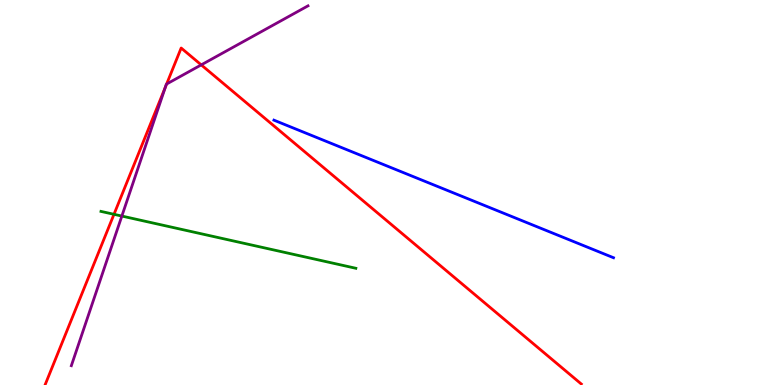[{'lines': ['blue', 'red'], 'intersections': []}, {'lines': ['green', 'red'], 'intersections': [{'x': 1.47, 'y': 4.43}]}, {'lines': ['purple', 'red'], 'intersections': [{'x': 2.13, 'y': 7.74}, {'x': 2.15, 'y': 7.82}, {'x': 2.6, 'y': 8.31}]}, {'lines': ['blue', 'green'], 'intersections': []}, {'lines': ['blue', 'purple'], 'intersections': []}, {'lines': ['green', 'purple'], 'intersections': [{'x': 1.57, 'y': 4.39}]}]